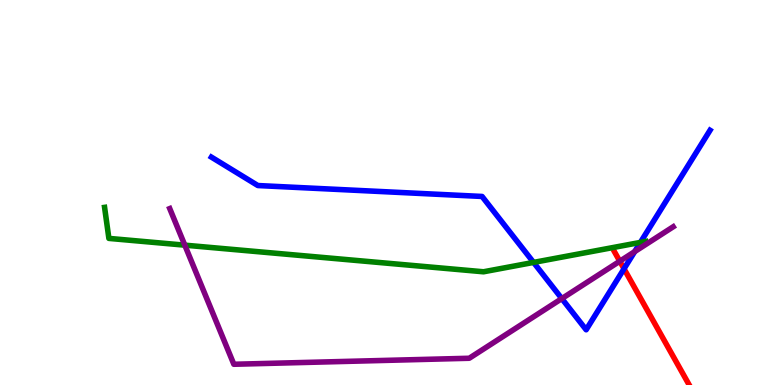[{'lines': ['blue', 'red'], 'intersections': [{'x': 8.05, 'y': 3.02}]}, {'lines': ['green', 'red'], 'intersections': []}, {'lines': ['purple', 'red'], 'intersections': [{'x': 8.0, 'y': 3.21}]}, {'lines': ['blue', 'green'], 'intersections': [{'x': 6.88, 'y': 3.18}, {'x': 8.26, 'y': 3.7}]}, {'lines': ['blue', 'purple'], 'intersections': [{'x': 7.25, 'y': 2.24}, {'x': 8.19, 'y': 3.46}]}, {'lines': ['green', 'purple'], 'intersections': [{'x': 2.38, 'y': 3.63}]}]